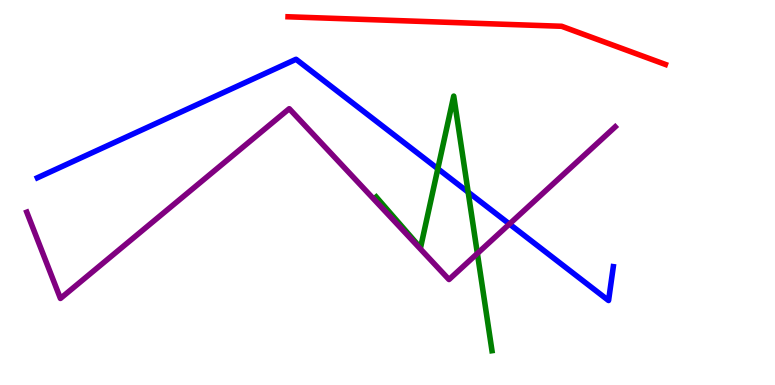[{'lines': ['blue', 'red'], 'intersections': []}, {'lines': ['green', 'red'], 'intersections': []}, {'lines': ['purple', 'red'], 'intersections': []}, {'lines': ['blue', 'green'], 'intersections': [{'x': 5.65, 'y': 5.62}, {'x': 6.04, 'y': 5.01}]}, {'lines': ['blue', 'purple'], 'intersections': [{'x': 6.57, 'y': 4.18}]}, {'lines': ['green', 'purple'], 'intersections': [{'x': 6.16, 'y': 3.42}]}]